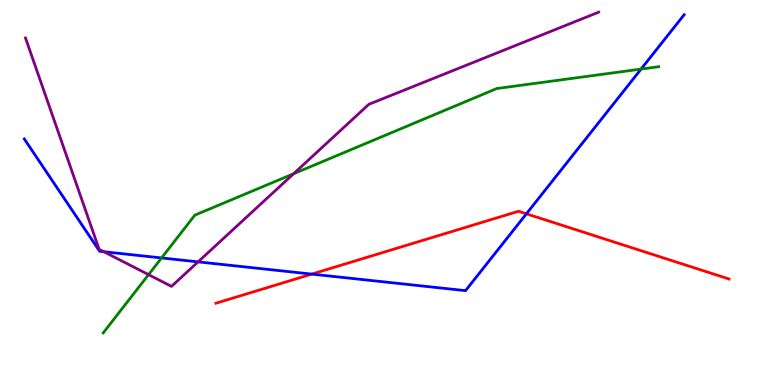[{'lines': ['blue', 'red'], 'intersections': [{'x': 4.02, 'y': 2.88}, {'x': 6.79, 'y': 4.45}]}, {'lines': ['green', 'red'], 'intersections': []}, {'lines': ['purple', 'red'], 'intersections': []}, {'lines': ['blue', 'green'], 'intersections': [{'x': 2.08, 'y': 3.3}, {'x': 8.27, 'y': 8.21}]}, {'lines': ['blue', 'purple'], 'intersections': [{'x': 1.34, 'y': 3.46}, {'x': 2.56, 'y': 3.2}]}, {'lines': ['green', 'purple'], 'intersections': [{'x': 1.92, 'y': 2.87}, {'x': 3.79, 'y': 5.49}]}]